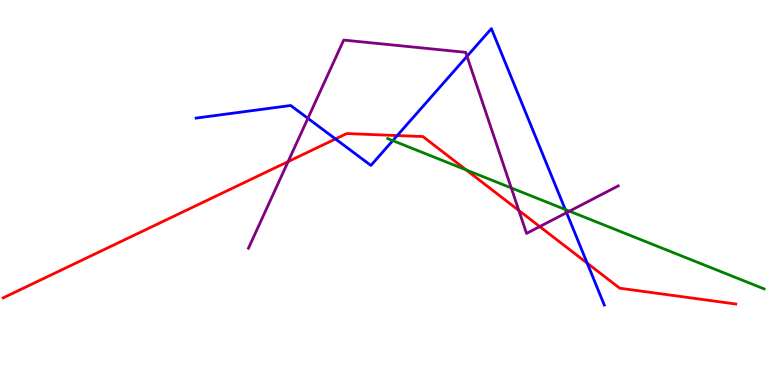[{'lines': ['blue', 'red'], 'intersections': [{'x': 4.33, 'y': 6.39}, {'x': 5.13, 'y': 6.48}, {'x': 7.58, 'y': 3.16}]}, {'lines': ['green', 'red'], 'intersections': [{'x': 6.02, 'y': 5.59}]}, {'lines': ['purple', 'red'], 'intersections': [{'x': 3.72, 'y': 5.8}, {'x': 6.69, 'y': 4.53}, {'x': 6.96, 'y': 4.11}]}, {'lines': ['blue', 'green'], 'intersections': [{'x': 5.07, 'y': 6.35}, {'x': 7.29, 'y': 4.56}]}, {'lines': ['blue', 'purple'], 'intersections': [{'x': 3.97, 'y': 6.93}, {'x': 6.03, 'y': 8.54}, {'x': 7.31, 'y': 4.48}]}, {'lines': ['green', 'purple'], 'intersections': [{'x': 6.6, 'y': 5.12}, {'x': 7.35, 'y': 4.52}]}]